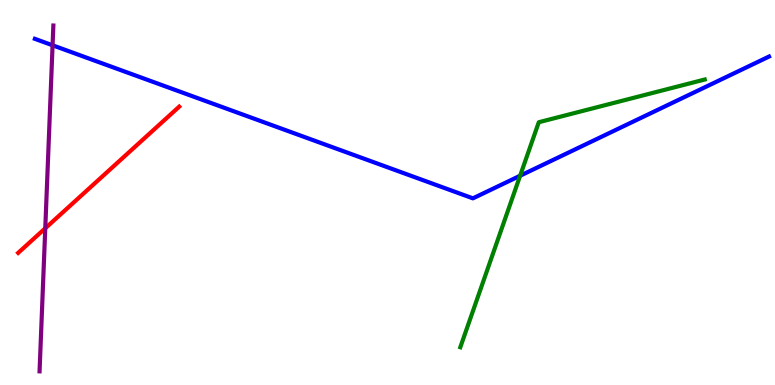[{'lines': ['blue', 'red'], 'intersections': []}, {'lines': ['green', 'red'], 'intersections': []}, {'lines': ['purple', 'red'], 'intersections': [{'x': 0.584, 'y': 4.07}]}, {'lines': ['blue', 'green'], 'intersections': [{'x': 6.71, 'y': 5.44}]}, {'lines': ['blue', 'purple'], 'intersections': [{'x': 0.678, 'y': 8.82}]}, {'lines': ['green', 'purple'], 'intersections': []}]